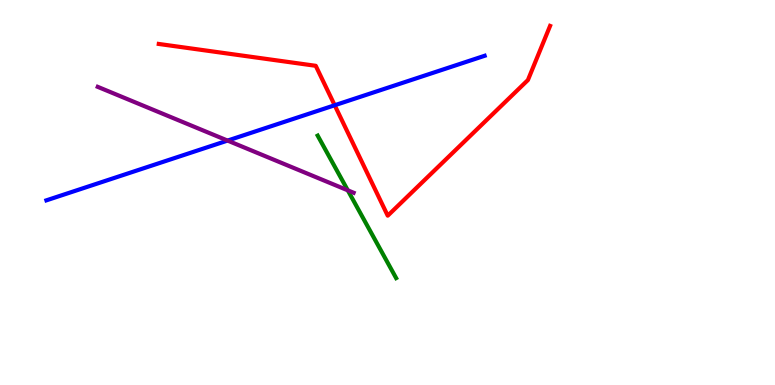[{'lines': ['blue', 'red'], 'intersections': [{'x': 4.32, 'y': 7.27}]}, {'lines': ['green', 'red'], 'intersections': []}, {'lines': ['purple', 'red'], 'intersections': []}, {'lines': ['blue', 'green'], 'intersections': []}, {'lines': ['blue', 'purple'], 'intersections': [{'x': 2.94, 'y': 6.35}]}, {'lines': ['green', 'purple'], 'intersections': [{'x': 4.49, 'y': 5.06}]}]